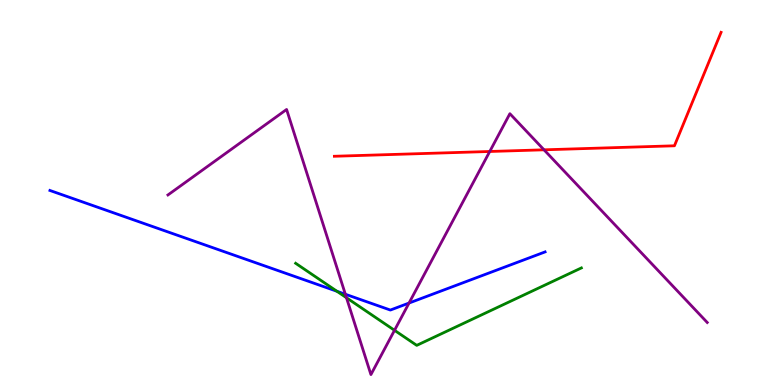[{'lines': ['blue', 'red'], 'intersections': []}, {'lines': ['green', 'red'], 'intersections': []}, {'lines': ['purple', 'red'], 'intersections': [{'x': 6.32, 'y': 6.07}, {'x': 7.02, 'y': 6.11}]}, {'lines': ['blue', 'green'], 'intersections': [{'x': 4.35, 'y': 2.43}]}, {'lines': ['blue', 'purple'], 'intersections': [{'x': 4.46, 'y': 2.36}, {'x': 5.28, 'y': 2.13}]}, {'lines': ['green', 'purple'], 'intersections': [{'x': 4.47, 'y': 2.27}, {'x': 5.09, 'y': 1.42}]}]